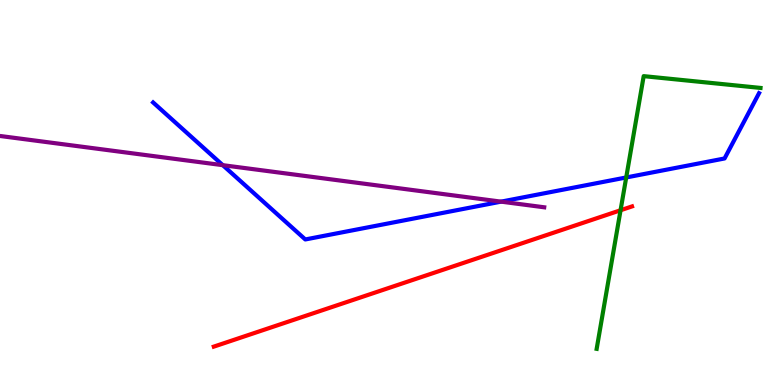[{'lines': ['blue', 'red'], 'intersections': []}, {'lines': ['green', 'red'], 'intersections': [{'x': 8.01, 'y': 4.54}]}, {'lines': ['purple', 'red'], 'intersections': []}, {'lines': ['blue', 'green'], 'intersections': [{'x': 8.08, 'y': 5.39}]}, {'lines': ['blue', 'purple'], 'intersections': [{'x': 2.87, 'y': 5.71}, {'x': 6.47, 'y': 4.76}]}, {'lines': ['green', 'purple'], 'intersections': []}]